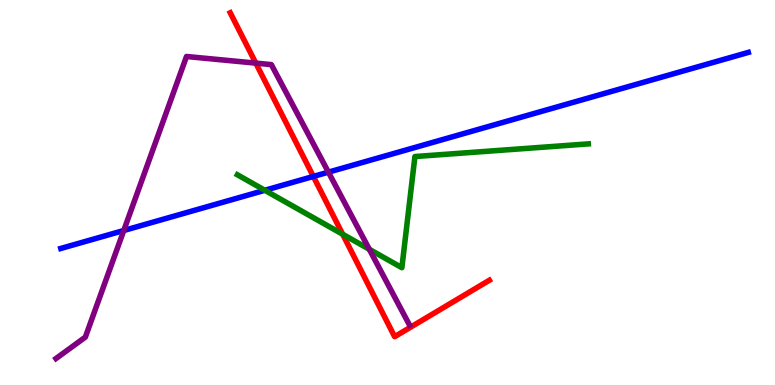[{'lines': ['blue', 'red'], 'intersections': [{'x': 4.04, 'y': 5.42}]}, {'lines': ['green', 'red'], 'intersections': [{'x': 4.42, 'y': 3.92}]}, {'lines': ['purple', 'red'], 'intersections': [{'x': 3.3, 'y': 8.36}]}, {'lines': ['blue', 'green'], 'intersections': [{'x': 3.42, 'y': 5.06}]}, {'lines': ['blue', 'purple'], 'intersections': [{'x': 1.6, 'y': 4.01}, {'x': 4.24, 'y': 5.53}]}, {'lines': ['green', 'purple'], 'intersections': [{'x': 4.77, 'y': 3.52}]}]